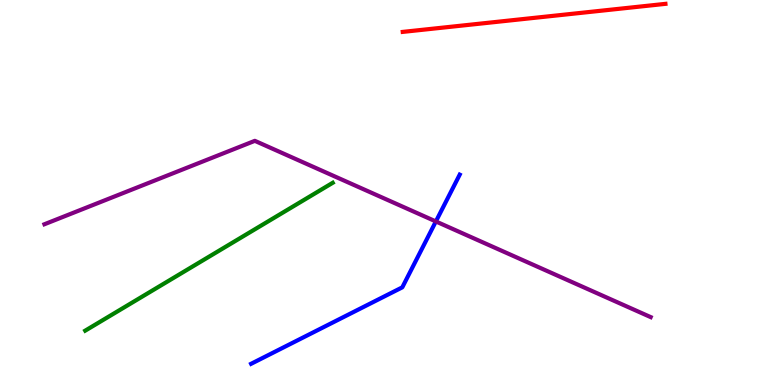[{'lines': ['blue', 'red'], 'intersections': []}, {'lines': ['green', 'red'], 'intersections': []}, {'lines': ['purple', 'red'], 'intersections': []}, {'lines': ['blue', 'green'], 'intersections': []}, {'lines': ['blue', 'purple'], 'intersections': [{'x': 5.62, 'y': 4.25}]}, {'lines': ['green', 'purple'], 'intersections': []}]